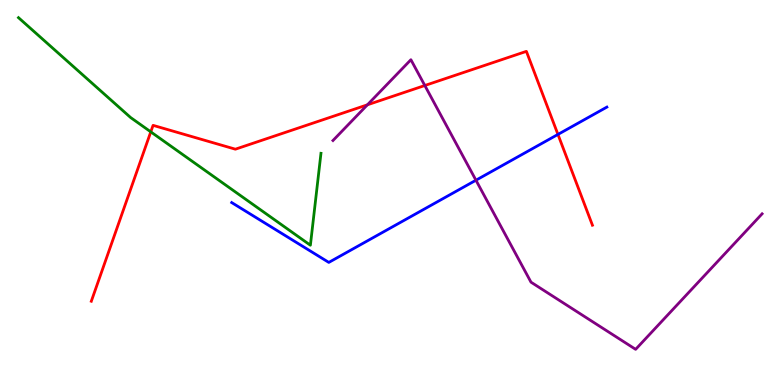[{'lines': ['blue', 'red'], 'intersections': [{'x': 7.2, 'y': 6.51}]}, {'lines': ['green', 'red'], 'intersections': [{'x': 1.95, 'y': 6.57}]}, {'lines': ['purple', 'red'], 'intersections': [{'x': 4.74, 'y': 7.28}, {'x': 5.48, 'y': 7.78}]}, {'lines': ['blue', 'green'], 'intersections': []}, {'lines': ['blue', 'purple'], 'intersections': [{'x': 6.14, 'y': 5.32}]}, {'lines': ['green', 'purple'], 'intersections': []}]